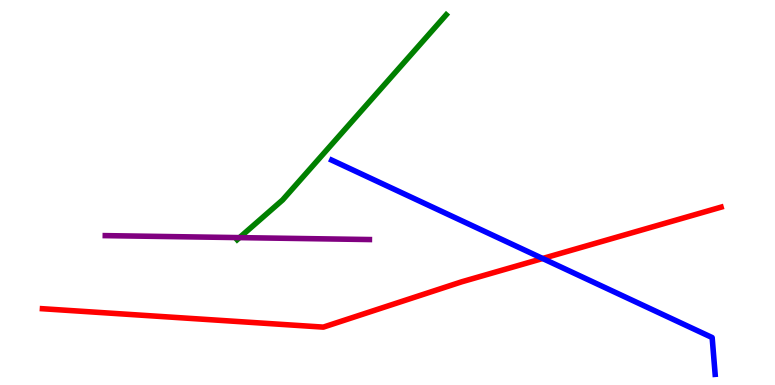[{'lines': ['blue', 'red'], 'intersections': [{'x': 7.0, 'y': 3.29}]}, {'lines': ['green', 'red'], 'intersections': []}, {'lines': ['purple', 'red'], 'intersections': []}, {'lines': ['blue', 'green'], 'intersections': []}, {'lines': ['blue', 'purple'], 'intersections': []}, {'lines': ['green', 'purple'], 'intersections': [{'x': 3.09, 'y': 3.83}]}]